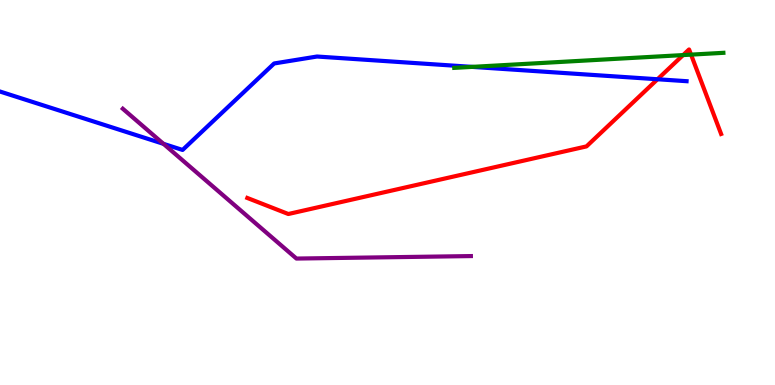[{'lines': ['blue', 'red'], 'intersections': [{'x': 8.48, 'y': 7.94}]}, {'lines': ['green', 'red'], 'intersections': [{'x': 8.81, 'y': 8.57}, {'x': 8.92, 'y': 8.58}]}, {'lines': ['purple', 'red'], 'intersections': []}, {'lines': ['blue', 'green'], 'intersections': [{'x': 6.09, 'y': 8.26}]}, {'lines': ['blue', 'purple'], 'intersections': [{'x': 2.11, 'y': 6.26}]}, {'lines': ['green', 'purple'], 'intersections': []}]